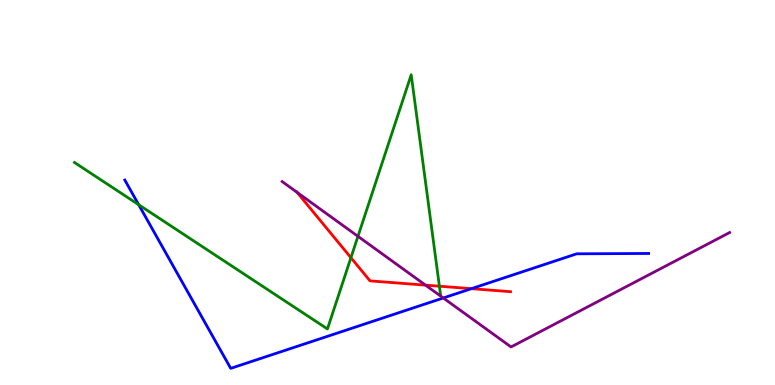[{'lines': ['blue', 'red'], 'intersections': [{'x': 6.08, 'y': 2.5}]}, {'lines': ['green', 'red'], 'intersections': [{'x': 4.53, 'y': 3.31}, {'x': 5.67, 'y': 2.57}]}, {'lines': ['purple', 'red'], 'intersections': [{'x': 3.83, 'y': 5.0}, {'x': 5.49, 'y': 2.59}]}, {'lines': ['blue', 'green'], 'intersections': [{'x': 1.79, 'y': 4.68}]}, {'lines': ['blue', 'purple'], 'intersections': [{'x': 5.72, 'y': 2.26}]}, {'lines': ['green', 'purple'], 'intersections': [{'x': 4.62, 'y': 3.86}]}]